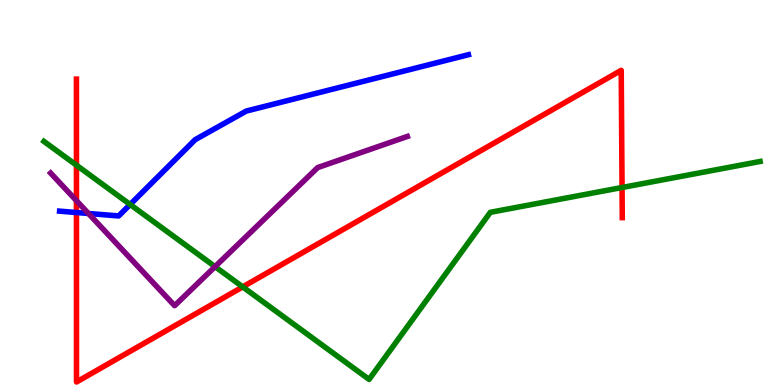[{'lines': ['blue', 'red'], 'intersections': [{'x': 0.987, 'y': 4.48}]}, {'lines': ['green', 'red'], 'intersections': [{'x': 0.987, 'y': 5.71}, {'x': 3.13, 'y': 2.55}, {'x': 8.03, 'y': 5.13}]}, {'lines': ['purple', 'red'], 'intersections': [{'x': 0.987, 'y': 4.79}]}, {'lines': ['blue', 'green'], 'intersections': [{'x': 1.68, 'y': 4.69}]}, {'lines': ['blue', 'purple'], 'intersections': [{'x': 1.14, 'y': 4.45}]}, {'lines': ['green', 'purple'], 'intersections': [{'x': 2.77, 'y': 3.07}]}]